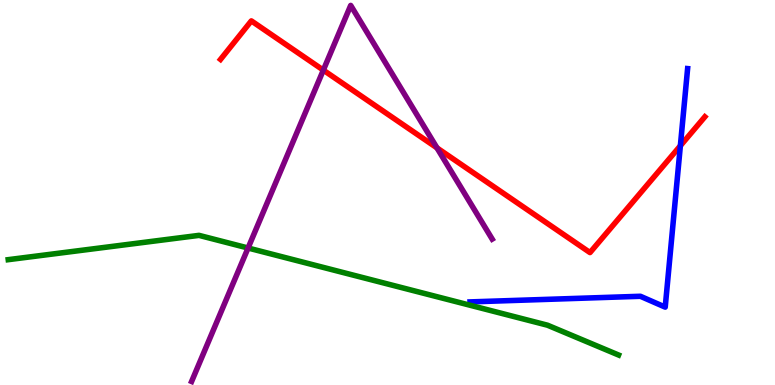[{'lines': ['blue', 'red'], 'intersections': [{'x': 8.78, 'y': 6.21}]}, {'lines': ['green', 'red'], 'intersections': []}, {'lines': ['purple', 'red'], 'intersections': [{'x': 4.17, 'y': 8.18}, {'x': 5.64, 'y': 6.16}]}, {'lines': ['blue', 'green'], 'intersections': []}, {'lines': ['blue', 'purple'], 'intersections': []}, {'lines': ['green', 'purple'], 'intersections': [{'x': 3.2, 'y': 3.56}]}]